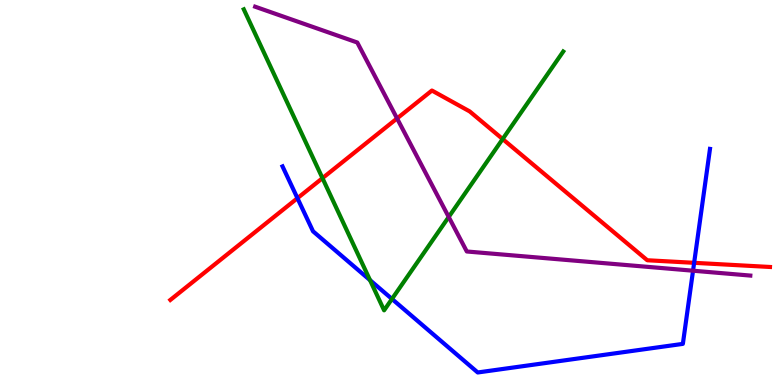[{'lines': ['blue', 'red'], 'intersections': [{'x': 3.84, 'y': 4.85}, {'x': 8.96, 'y': 3.17}]}, {'lines': ['green', 'red'], 'intersections': [{'x': 4.16, 'y': 5.37}, {'x': 6.49, 'y': 6.39}]}, {'lines': ['purple', 'red'], 'intersections': [{'x': 5.12, 'y': 6.92}]}, {'lines': ['blue', 'green'], 'intersections': [{'x': 4.77, 'y': 2.72}, {'x': 5.06, 'y': 2.23}]}, {'lines': ['blue', 'purple'], 'intersections': [{'x': 8.94, 'y': 2.97}]}, {'lines': ['green', 'purple'], 'intersections': [{'x': 5.79, 'y': 4.36}]}]